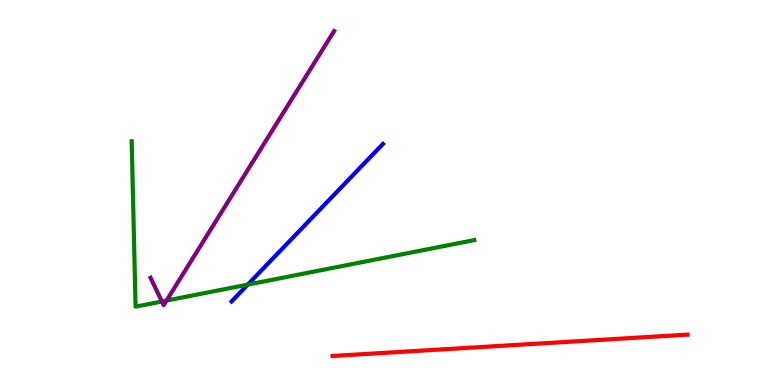[{'lines': ['blue', 'red'], 'intersections': []}, {'lines': ['green', 'red'], 'intersections': []}, {'lines': ['purple', 'red'], 'intersections': []}, {'lines': ['blue', 'green'], 'intersections': [{'x': 3.2, 'y': 2.61}]}, {'lines': ['blue', 'purple'], 'intersections': []}, {'lines': ['green', 'purple'], 'intersections': [{'x': 2.09, 'y': 2.17}, {'x': 2.15, 'y': 2.19}]}]